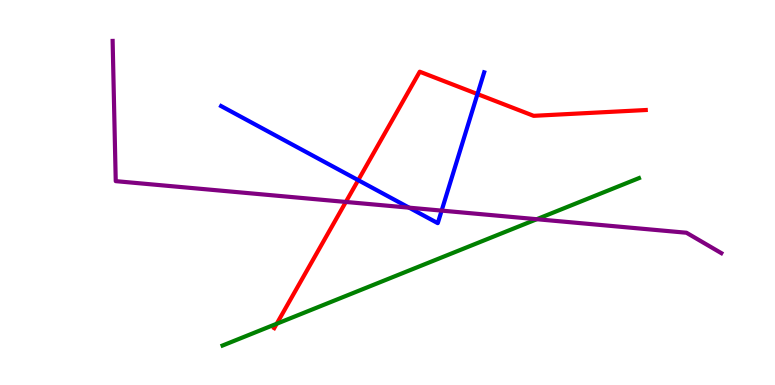[{'lines': ['blue', 'red'], 'intersections': [{'x': 4.62, 'y': 5.32}, {'x': 6.16, 'y': 7.56}]}, {'lines': ['green', 'red'], 'intersections': [{'x': 3.57, 'y': 1.59}]}, {'lines': ['purple', 'red'], 'intersections': [{'x': 4.46, 'y': 4.75}]}, {'lines': ['blue', 'green'], 'intersections': []}, {'lines': ['blue', 'purple'], 'intersections': [{'x': 5.28, 'y': 4.61}, {'x': 5.7, 'y': 4.53}]}, {'lines': ['green', 'purple'], 'intersections': [{'x': 6.93, 'y': 4.31}]}]